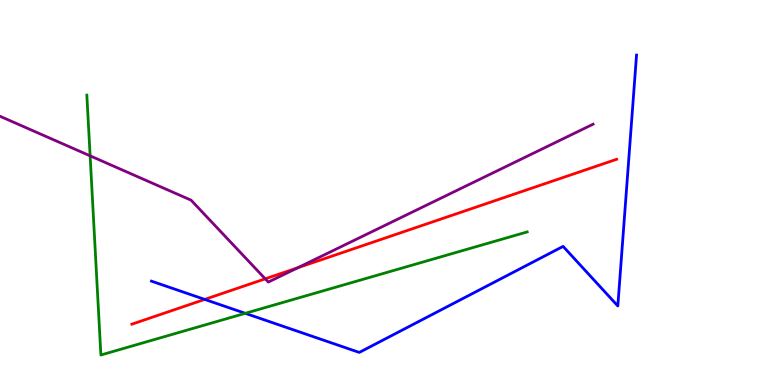[{'lines': ['blue', 'red'], 'intersections': [{'x': 2.64, 'y': 2.22}]}, {'lines': ['green', 'red'], 'intersections': []}, {'lines': ['purple', 'red'], 'intersections': [{'x': 3.42, 'y': 2.76}, {'x': 3.84, 'y': 3.05}]}, {'lines': ['blue', 'green'], 'intersections': [{'x': 3.16, 'y': 1.86}]}, {'lines': ['blue', 'purple'], 'intersections': []}, {'lines': ['green', 'purple'], 'intersections': [{'x': 1.16, 'y': 5.95}]}]